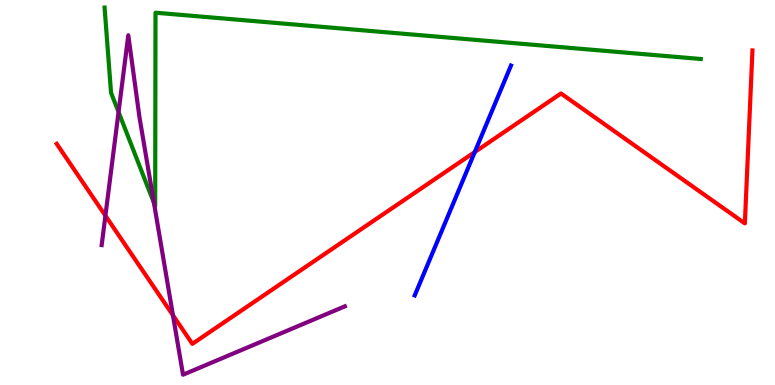[{'lines': ['blue', 'red'], 'intersections': [{'x': 6.13, 'y': 6.05}]}, {'lines': ['green', 'red'], 'intersections': []}, {'lines': ['purple', 'red'], 'intersections': [{'x': 1.36, 'y': 4.4}, {'x': 2.23, 'y': 1.81}]}, {'lines': ['blue', 'green'], 'intersections': []}, {'lines': ['blue', 'purple'], 'intersections': []}, {'lines': ['green', 'purple'], 'intersections': [{'x': 1.53, 'y': 7.09}, {'x': 1.99, 'y': 4.73}]}]